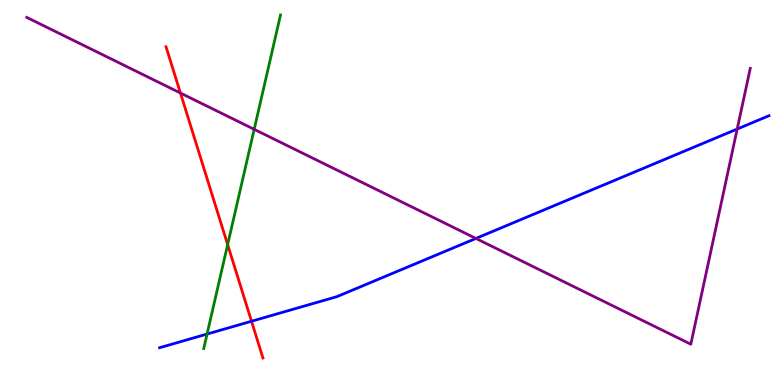[{'lines': ['blue', 'red'], 'intersections': [{'x': 3.25, 'y': 1.66}]}, {'lines': ['green', 'red'], 'intersections': [{'x': 2.94, 'y': 3.65}]}, {'lines': ['purple', 'red'], 'intersections': [{'x': 2.33, 'y': 7.58}]}, {'lines': ['blue', 'green'], 'intersections': [{'x': 2.67, 'y': 1.32}]}, {'lines': ['blue', 'purple'], 'intersections': [{'x': 6.14, 'y': 3.81}, {'x': 9.51, 'y': 6.65}]}, {'lines': ['green', 'purple'], 'intersections': [{'x': 3.28, 'y': 6.64}]}]